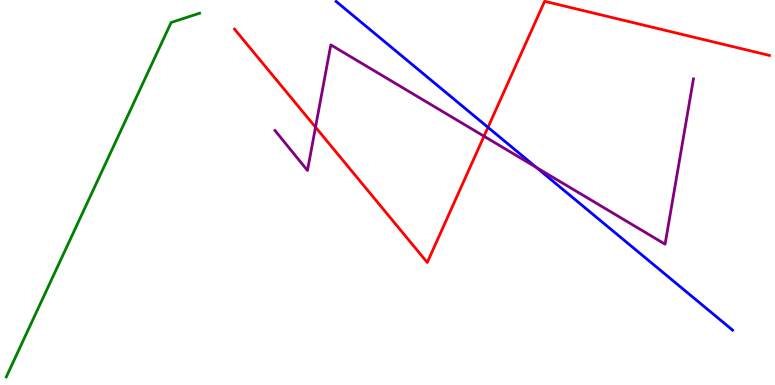[{'lines': ['blue', 'red'], 'intersections': [{'x': 6.3, 'y': 6.69}]}, {'lines': ['green', 'red'], 'intersections': []}, {'lines': ['purple', 'red'], 'intersections': [{'x': 4.07, 'y': 6.7}, {'x': 6.25, 'y': 6.46}]}, {'lines': ['blue', 'green'], 'intersections': []}, {'lines': ['blue', 'purple'], 'intersections': [{'x': 6.92, 'y': 5.65}]}, {'lines': ['green', 'purple'], 'intersections': []}]